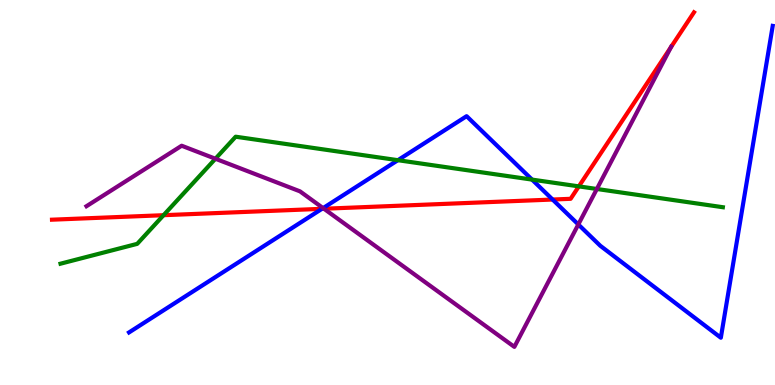[{'lines': ['blue', 'red'], 'intersections': [{'x': 4.15, 'y': 4.58}, {'x': 7.13, 'y': 4.82}]}, {'lines': ['green', 'red'], 'intersections': [{'x': 2.11, 'y': 4.41}, {'x': 7.47, 'y': 5.16}]}, {'lines': ['purple', 'red'], 'intersections': [{'x': 4.18, 'y': 4.58}, {'x': 8.66, 'y': 8.78}]}, {'lines': ['blue', 'green'], 'intersections': [{'x': 5.13, 'y': 5.84}, {'x': 6.87, 'y': 5.33}]}, {'lines': ['blue', 'purple'], 'intersections': [{'x': 4.17, 'y': 4.59}, {'x': 7.46, 'y': 4.17}]}, {'lines': ['green', 'purple'], 'intersections': [{'x': 2.78, 'y': 5.88}, {'x': 7.7, 'y': 5.09}]}]